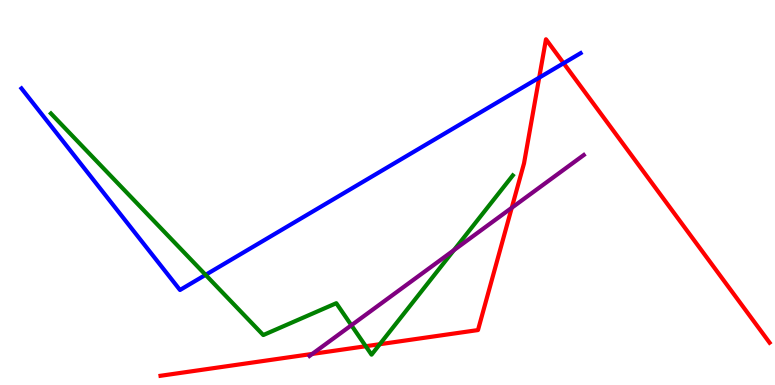[{'lines': ['blue', 'red'], 'intersections': [{'x': 6.96, 'y': 7.98}, {'x': 7.27, 'y': 8.36}]}, {'lines': ['green', 'red'], 'intersections': [{'x': 4.72, 'y': 1.01}, {'x': 4.9, 'y': 1.06}]}, {'lines': ['purple', 'red'], 'intersections': [{'x': 4.03, 'y': 0.807}, {'x': 6.6, 'y': 4.6}]}, {'lines': ['blue', 'green'], 'intersections': [{'x': 2.65, 'y': 2.86}]}, {'lines': ['blue', 'purple'], 'intersections': []}, {'lines': ['green', 'purple'], 'intersections': [{'x': 4.53, 'y': 1.55}, {'x': 5.86, 'y': 3.5}]}]